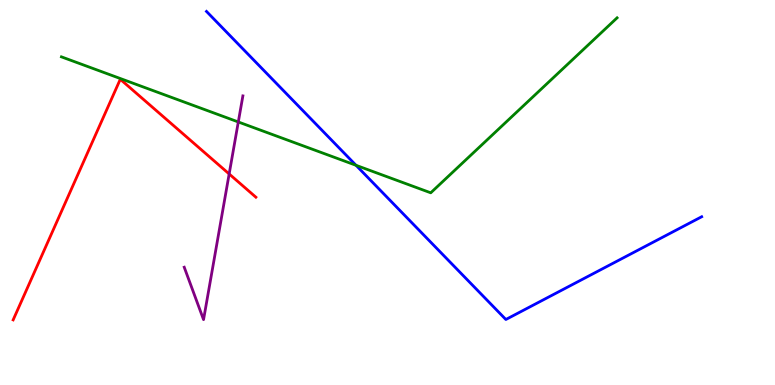[{'lines': ['blue', 'red'], 'intersections': []}, {'lines': ['green', 'red'], 'intersections': []}, {'lines': ['purple', 'red'], 'intersections': [{'x': 2.96, 'y': 5.48}]}, {'lines': ['blue', 'green'], 'intersections': [{'x': 4.59, 'y': 5.71}]}, {'lines': ['blue', 'purple'], 'intersections': []}, {'lines': ['green', 'purple'], 'intersections': [{'x': 3.07, 'y': 6.83}]}]